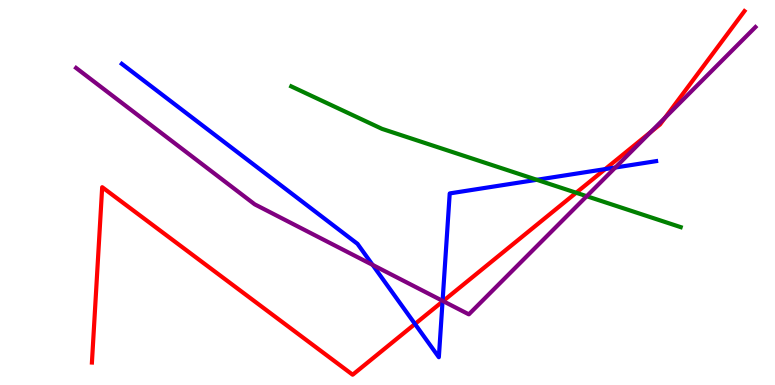[{'lines': ['blue', 'red'], 'intersections': [{'x': 5.35, 'y': 1.58}, {'x': 5.71, 'y': 2.17}, {'x': 7.81, 'y': 5.61}]}, {'lines': ['green', 'red'], 'intersections': [{'x': 7.43, 'y': 4.99}]}, {'lines': ['purple', 'red'], 'intersections': [{'x': 5.72, 'y': 2.18}, {'x': 8.4, 'y': 6.57}, {'x': 8.58, 'y': 6.94}]}, {'lines': ['blue', 'green'], 'intersections': [{'x': 6.93, 'y': 5.33}]}, {'lines': ['blue', 'purple'], 'intersections': [{'x': 4.81, 'y': 3.12}, {'x': 5.71, 'y': 2.19}, {'x': 7.94, 'y': 5.65}]}, {'lines': ['green', 'purple'], 'intersections': [{'x': 7.57, 'y': 4.9}]}]